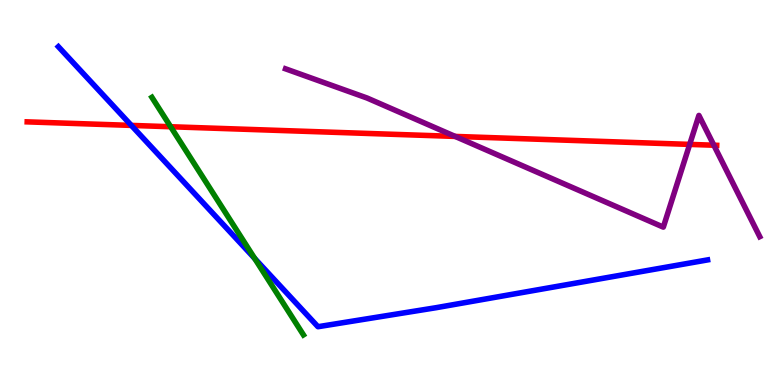[{'lines': ['blue', 'red'], 'intersections': [{'x': 1.69, 'y': 6.74}]}, {'lines': ['green', 'red'], 'intersections': [{'x': 2.2, 'y': 6.71}]}, {'lines': ['purple', 'red'], 'intersections': [{'x': 5.87, 'y': 6.46}, {'x': 8.9, 'y': 6.25}, {'x': 9.21, 'y': 6.23}]}, {'lines': ['blue', 'green'], 'intersections': [{'x': 3.29, 'y': 3.29}]}, {'lines': ['blue', 'purple'], 'intersections': []}, {'lines': ['green', 'purple'], 'intersections': []}]